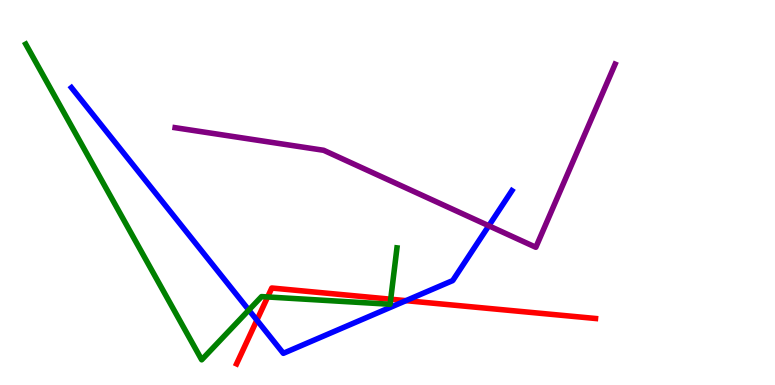[{'lines': ['blue', 'red'], 'intersections': [{'x': 3.31, 'y': 1.68}, {'x': 5.24, 'y': 2.19}]}, {'lines': ['green', 'red'], 'intersections': [{'x': 3.45, 'y': 2.29}, {'x': 5.04, 'y': 2.23}]}, {'lines': ['purple', 'red'], 'intersections': []}, {'lines': ['blue', 'green'], 'intersections': [{'x': 3.21, 'y': 1.95}]}, {'lines': ['blue', 'purple'], 'intersections': [{'x': 6.31, 'y': 4.14}]}, {'lines': ['green', 'purple'], 'intersections': []}]